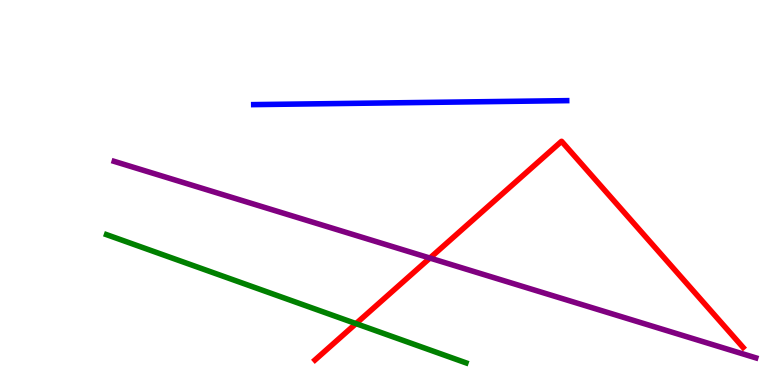[{'lines': ['blue', 'red'], 'intersections': []}, {'lines': ['green', 'red'], 'intersections': [{'x': 4.59, 'y': 1.59}]}, {'lines': ['purple', 'red'], 'intersections': [{'x': 5.55, 'y': 3.3}]}, {'lines': ['blue', 'green'], 'intersections': []}, {'lines': ['blue', 'purple'], 'intersections': []}, {'lines': ['green', 'purple'], 'intersections': []}]